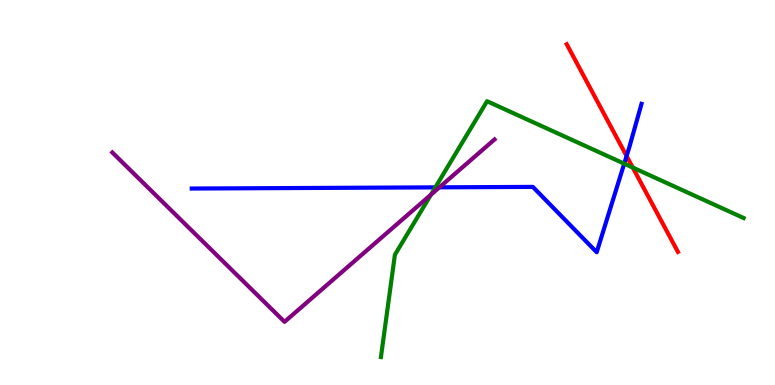[{'lines': ['blue', 'red'], 'intersections': [{'x': 8.08, 'y': 5.95}]}, {'lines': ['green', 'red'], 'intersections': [{'x': 8.16, 'y': 5.65}]}, {'lines': ['purple', 'red'], 'intersections': []}, {'lines': ['blue', 'green'], 'intersections': [{'x': 5.62, 'y': 5.13}, {'x': 8.05, 'y': 5.75}]}, {'lines': ['blue', 'purple'], 'intersections': [{'x': 5.67, 'y': 5.13}]}, {'lines': ['green', 'purple'], 'intersections': [{'x': 5.56, 'y': 4.94}]}]